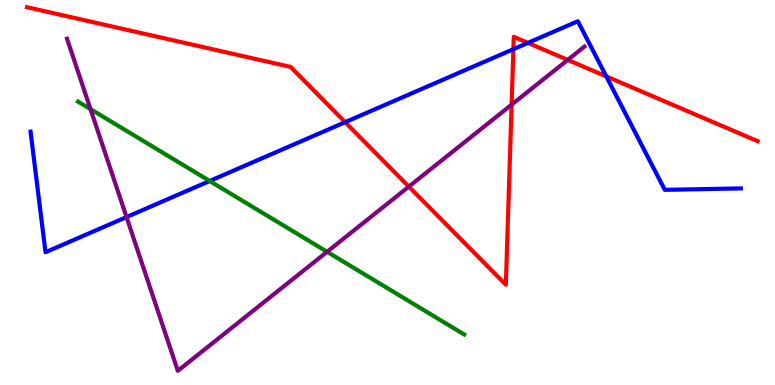[{'lines': ['blue', 'red'], 'intersections': [{'x': 4.45, 'y': 6.83}, {'x': 6.62, 'y': 8.72}, {'x': 6.81, 'y': 8.89}, {'x': 7.82, 'y': 8.02}]}, {'lines': ['green', 'red'], 'intersections': []}, {'lines': ['purple', 'red'], 'intersections': [{'x': 5.28, 'y': 5.15}, {'x': 6.6, 'y': 7.28}, {'x': 7.33, 'y': 8.44}]}, {'lines': ['blue', 'green'], 'intersections': [{'x': 2.71, 'y': 5.3}]}, {'lines': ['blue', 'purple'], 'intersections': [{'x': 1.63, 'y': 4.36}]}, {'lines': ['green', 'purple'], 'intersections': [{'x': 1.17, 'y': 7.17}, {'x': 4.22, 'y': 3.46}]}]